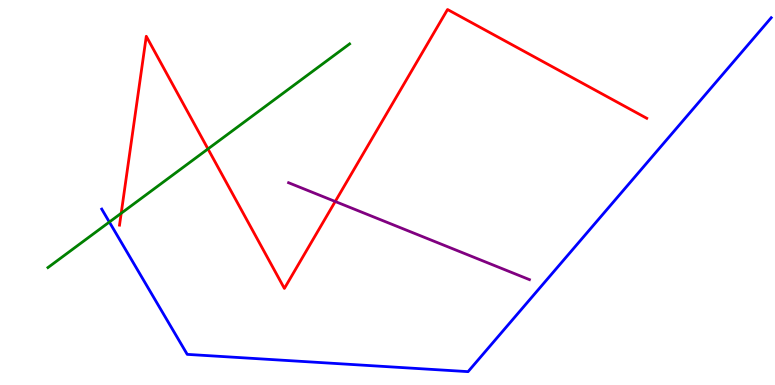[{'lines': ['blue', 'red'], 'intersections': []}, {'lines': ['green', 'red'], 'intersections': [{'x': 1.56, 'y': 4.46}, {'x': 2.68, 'y': 6.13}]}, {'lines': ['purple', 'red'], 'intersections': [{'x': 4.33, 'y': 4.77}]}, {'lines': ['blue', 'green'], 'intersections': [{'x': 1.41, 'y': 4.23}]}, {'lines': ['blue', 'purple'], 'intersections': []}, {'lines': ['green', 'purple'], 'intersections': []}]